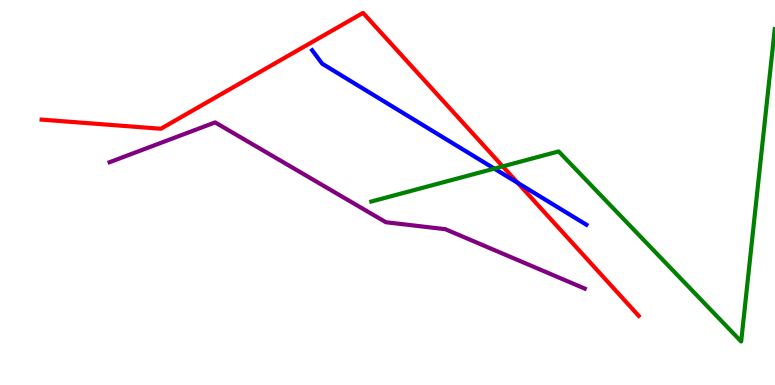[{'lines': ['blue', 'red'], 'intersections': [{'x': 6.68, 'y': 5.25}]}, {'lines': ['green', 'red'], 'intersections': [{'x': 6.49, 'y': 5.68}]}, {'lines': ['purple', 'red'], 'intersections': []}, {'lines': ['blue', 'green'], 'intersections': [{'x': 6.38, 'y': 5.62}]}, {'lines': ['blue', 'purple'], 'intersections': []}, {'lines': ['green', 'purple'], 'intersections': []}]